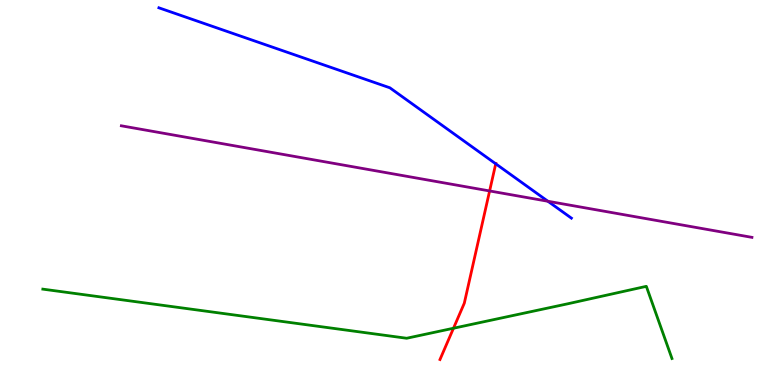[{'lines': ['blue', 'red'], 'intersections': [{'x': 6.4, 'y': 5.75}]}, {'lines': ['green', 'red'], 'intersections': [{'x': 5.85, 'y': 1.47}]}, {'lines': ['purple', 'red'], 'intersections': [{'x': 6.32, 'y': 5.04}]}, {'lines': ['blue', 'green'], 'intersections': []}, {'lines': ['blue', 'purple'], 'intersections': [{'x': 7.07, 'y': 4.77}]}, {'lines': ['green', 'purple'], 'intersections': []}]